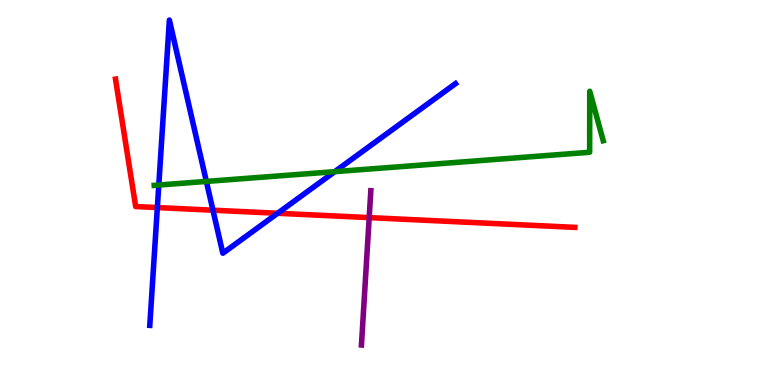[{'lines': ['blue', 'red'], 'intersections': [{'x': 2.03, 'y': 4.61}, {'x': 2.75, 'y': 4.54}, {'x': 3.58, 'y': 4.46}]}, {'lines': ['green', 'red'], 'intersections': []}, {'lines': ['purple', 'red'], 'intersections': [{'x': 4.76, 'y': 4.35}]}, {'lines': ['blue', 'green'], 'intersections': [{'x': 2.05, 'y': 5.19}, {'x': 2.66, 'y': 5.29}, {'x': 4.32, 'y': 5.54}]}, {'lines': ['blue', 'purple'], 'intersections': []}, {'lines': ['green', 'purple'], 'intersections': []}]